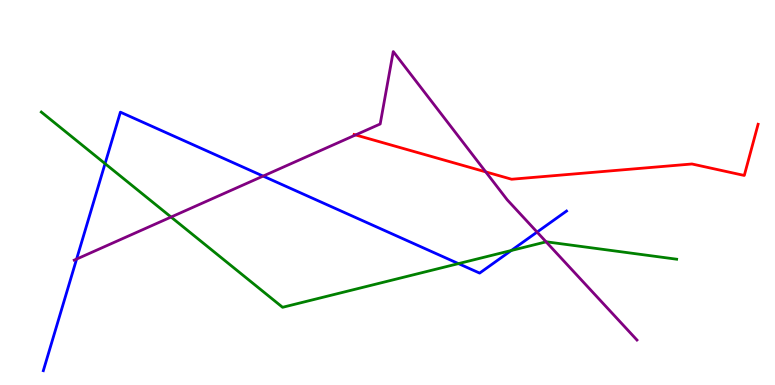[{'lines': ['blue', 'red'], 'intersections': []}, {'lines': ['green', 'red'], 'intersections': []}, {'lines': ['purple', 'red'], 'intersections': [{'x': 4.59, 'y': 6.5}, {'x': 6.27, 'y': 5.54}]}, {'lines': ['blue', 'green'], 'intersections': [{'x': 1.36, 'y': 5.75}, {'x': 5.92, 'y': 3.15}, {'x': 6.6, 'y': 3.49}]}, {'lines': ['blue', 'purple'], 'intersections': [{'x': 0.988, 'y': 3.27}, {'x': 3.39, 'y': 5.43}, {'x': 6.93, 'y': 3.97}]}, {'lines': ['green', 'purple'], 'intersections': [{'x': 2.21, 'y': 4.36}, {'x': 7.05, 'y': 3.72}]}]